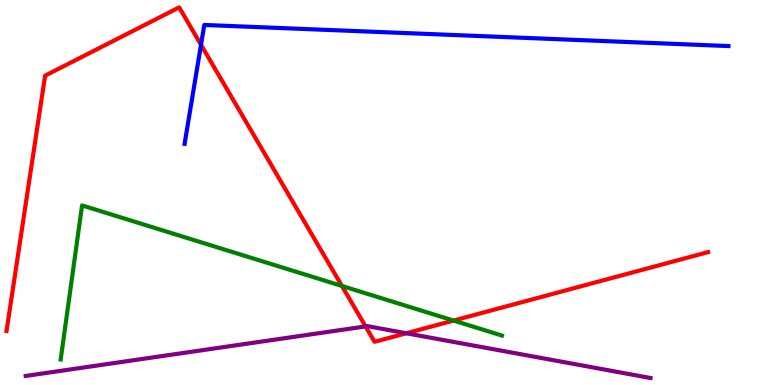[{'lines': ['blue', 'red'], 'intersections': [{'x': 2.59, 'y': 8.84}]}, {'lines': ['green', 'red'], 'intersections': [{'x': 4.41, 'y': 2.57}, {'x': 5.85, 'y': 1.67}]}, {'lines': ['purple', 'red'], 'intersections': [{'x': 4.72, 'y': 1.52}, {'x': 5.24, 'y': 1.34}]}, {'lines': ['blue', 'green'], 'intersections': []}, {'lines': ['blue', 'purple'], 'intersections': []}, {'lines': ['green', 'purple'], 'intersections': []}]